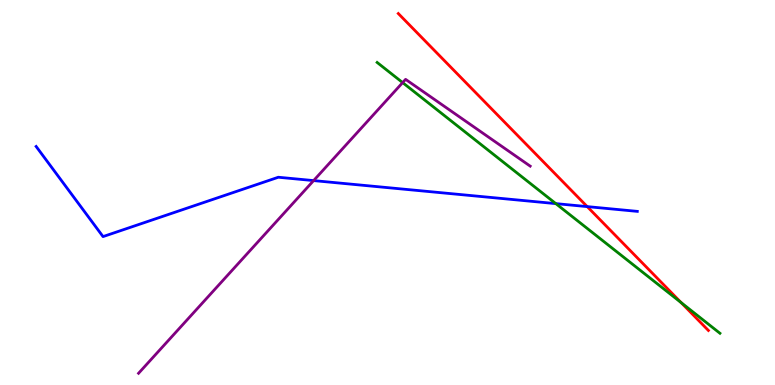[{'lines': ['blue', 'red'], 'intersections': [{'x': 7.58, 'y': 4.63}]}, {'lines': ['green', 'red'], 'intersections': [{'x': 8.79, 'y': 2.14}]}, {'lines': ['purple', 'red'], 'intersections': []}, {'lines': ['blue', 'green'], 'intersections': [{'x': 7.17, 'y': 4.71}]}, {'lines': ['blue', 'purple'], 'intersections': [{'x': 4.05, 'y': 5.31}]}, {'lines': ['green', 'purple'], 'intersections': [{'x': 5.2, 'y': 7.85}]}]